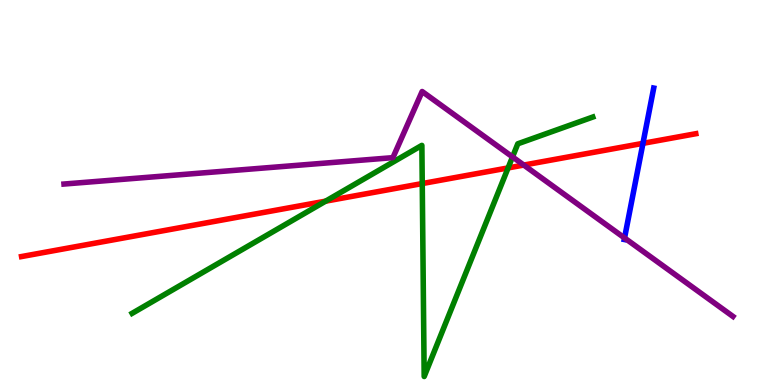[{'lines': ['blue', 'red'], 'intersections': [{'x': 8.3, 'y': 6.28}]}, {'lines': ['green', 'red'], 'intersections': [{'x': 4.2, 'y': 4.78}, {'x': 5.45, 'y': 5.23}, {'x': 6.56, 'y': 5.64}]}, {'lines': ['purple', 'red'], 'intersections': [{'x': 6.76, 'y': 5.71}]}, {'lines': ['blue', 'green'], 'intersections': []}, {'lines': ['blue', 'purple'], 'intersections': [{'x': 8.06, 'y': 3.82}]}, {'lines': ['green', 'purple'], 'intersections': [{'x': 6.61, 'y': 5.92}]}]